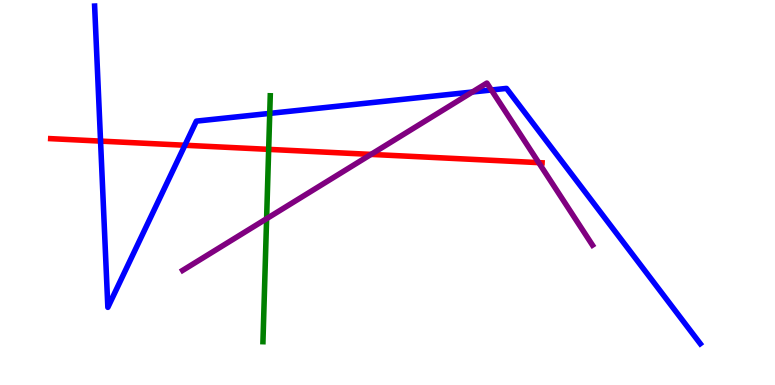[{'lines': ['blue', 'red'], 'intersections': [{'x': 1.3, 'y': 6.33}, {'x': 2.39, 'y': 6.23}]}, {'lines': ['green', 'red'], 'intersections': [{'x': 3.47, 'y': 6.12}]}, {'lines': ['purple', 'red'], 'intersections': [{'x': 4.79, 'y': 5.99}, {'x': 6.95, 'y': 5.78}]}, {'lines': ['blue', 'green'], 'intersections': [{'x': 3.48, 'y': 7.05}]}, {'lines': ['blue', 'purple'], 'intersections': [{'x': 6.1, 'y': 7.61}, {'x': 6.34, 'y': 7.66}]}, {'lines': ['green', 'purple'], 'intersections': [{'x': 3.44, 'y': 4.32}]}]